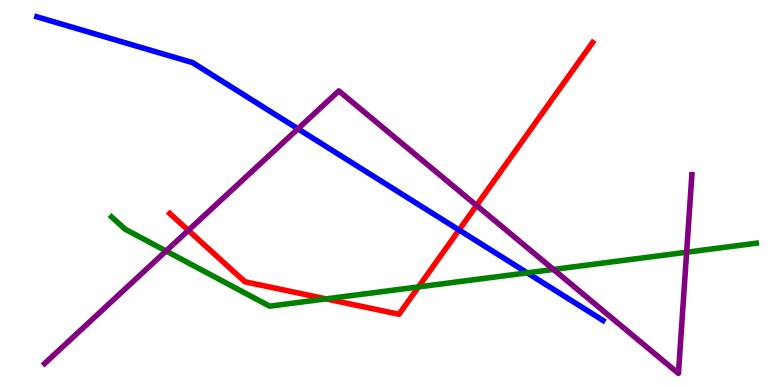[{'lines': ['blue', 'red'], 'intersections': [{'x': 5.92, 'y': 4.03}]}, {'lines': ['green', 'red'], 'intersections': [{'x': 4.21, 'y': 2.24}, {'x': 5.4, 'y': 2.55}]}, {'lines': ['purple', 'red'], 'intersections': [{'x': 2.43, 'y': 4.02}, {'x': 6.15, 'y': 4.66}]}, {'lines': ['blue', 'green'], 'intersections': [{'x': 6.8, 'y': 2.91}]}, {'lines': ['blue', 'purple'], 'intersections': [{'x': 3.84, 'y': 6.65}]}, {'lines': ['green', 'purple'], 'intersections': [{'x': 2.14, 'y': 3.48}, {'x': 7.14, 'y': 3.0}, {'x': 8.86, 'y': 3.45}]}]